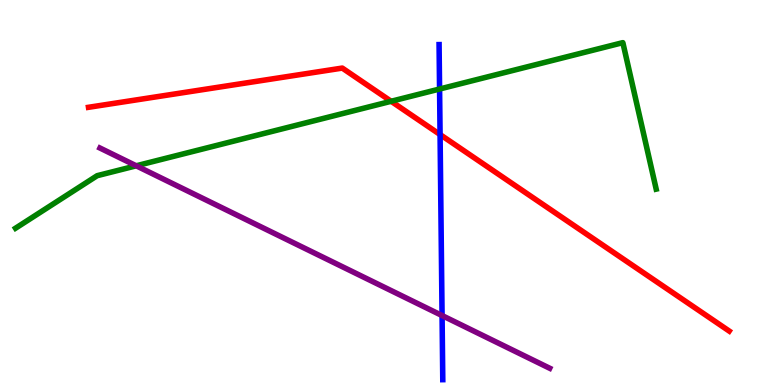[{'lines': ['blue', 'red'], 'intersections': [{'x': 5.68, 'y': 6.51}]}, {'lines': ['green', 'red'], 'intersections': [{'x': 5.05, 'y': 7.37}]}, {'lines': ['purple', 'red'], 'intersections': []}, {'lines': ['blue', 'green'], 'intersections': [{'x': 5.67, 'y': 7.69}]}, {'lines': ['blue', 'purple'], 'intersections': [{'x': 5.7, 'y': 1.8}]}, {'lines': ['green', 'purple'], 'intersections': [{'x': 1.76, 'y': 5.69}]}]